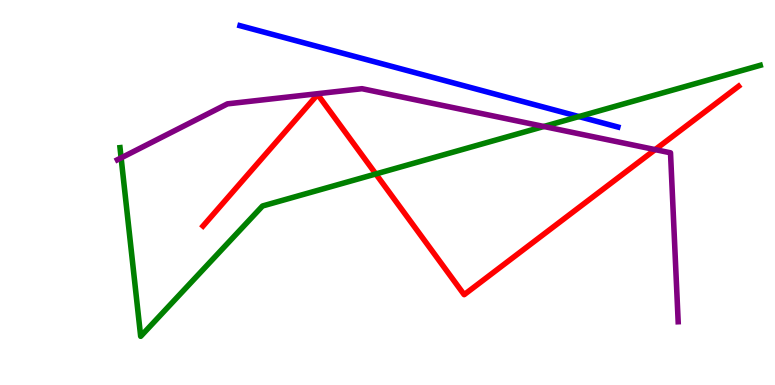[{'lines': ['blue', 'red'], 'intersections': []}, {'lines': ['green', 'red'], 'intersections': [{'x': 4.85, 'y': 5.48}]}, {'lines': ['purple', 'red'], 'intersections': [{'x': 8.45, 'y': 6.11}]}, {'lines': ['blue', 'green'], 'intersections': [{'x': 7.47, 'y': 6.97}]}, {'lines': ['blue', 'purple'], 'intersections': []}, {'lines': ['green', 'purple'], 'intersections': [{'x': 1.56, 'y': 5.9}, {'x': 7.02, 'y': 6.71}]}]